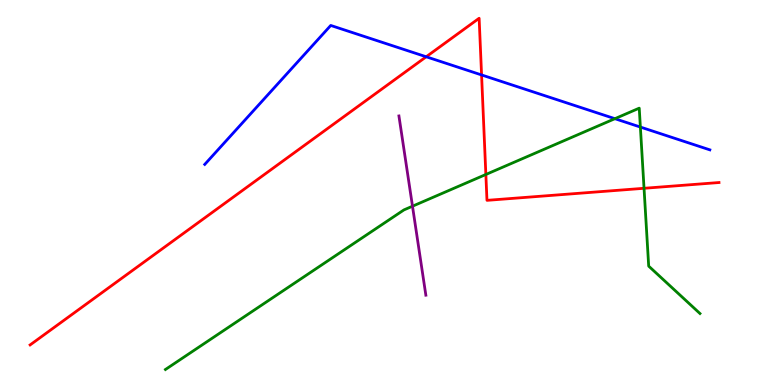[{'lines': ['blue', 'red'], 'intersections': [{'x': 5.5, 'y': 8.53}, {'x': 6.21, 'y': 8.05}]}, {'lines': ['green', 'red'], 'intersections': [{'x': 6.27, 'y': 5.47}, {'x': 8.31, 'y': 5.11}]}, {'lines': ['purple', 'red'], 'intersections': []}, {'lines': ['blue', 'green'], 'intersections': [{'x': 7.93, 'y': 6.92}, {'x': 8.26, 'y': 6.7}]}, {'lines': ['blue', 'purple'], 'intersections': []}, {'lines': ['green', 'purple'], 'intersections': [{'x': 5.32, 'y': 4.64}]}]